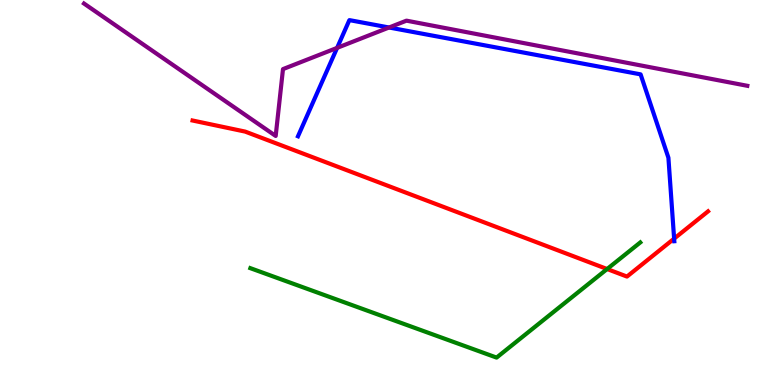[{'lines': ['blue', 'red'], 'intersections': [{'x': 8.7, 'y': 3.8}]}, {'lines': ['green', 'red'], 'intersections': [{'x': 7.83, 'y': 3.01}]}, {'lines': ['purple', 'red'], 'intersections': []}, {'lines': ['blue', 'green'], 'intersections': []}, {'lines': ['blue', 'purple'], 'intersections': [{'x': 4.35, 'y': 8.76}, {'x': 5.02, 'y': 9.29}]}, {'lines': ['green', 'purple'], 'intersections': []}]